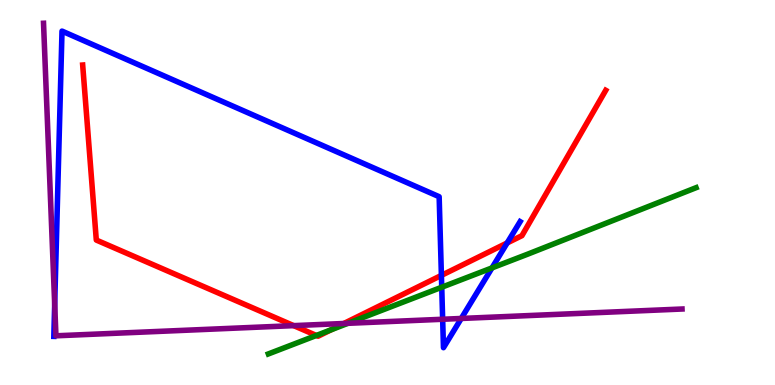[{'lines': ['blue', 'red'], 'intersections': [{'x': 5.7, 'y': 2.85}, {'x': 6.54, 'y': 3.69}]}, {'lines': ['green', 'red'], 'intersections': [{'x': 4.08, 'y': 1.29}, {'x': 4.27, 'y': 1.43}]}, {'lines': ['purple', 'red'], 'intersections': [{'x': 3.79, 'y': 1.54}, {'x': 4.44, 'y': 1.6}]}, {'lines': ['blue', 'green'], 'intersections': [{'x': 5.7, 'y': 2.54}, {'x': 6.35, 'y': 3.04}]}, {'lines': ['blue', 'purple'], 'intersections': [{'x': 0.706, 'y': 2.1}, {'x': 5.71, 'y': 1.71}, {'x': 5.95, 'y': 1.73}]}, {'lines': ['green', 'purple'], 'intersections': [{'x': 4.49, 'y': 1.6}]}]